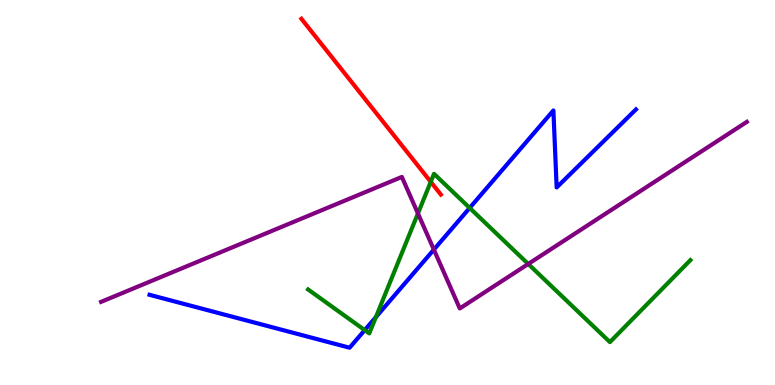[{'lines': ['blue', 'red'], 'intersections': []}, {'lines': ['green', 'red'], 'intersections': [{'x': 5.56, 'y': 5.28}]}, {'lines': ['purple', 'red'], 'intersections': []}, {'lines': ['blue', 'green'], 'intersections': [{'x': 4.71, 'y': 1.43}, {'x': 4.85, 'y': 1.76}, {'x': 6.06, 'y': 4.6}]}, {'lines': ['blue', 'purple'], 'intersections': [{'x': 5.6, 'y': 3.52}]}, {'lines': ['green', 'purple'], 'intersections': [{'x': 5.39, 'y': 4.46}, {'x': 6.82, 'y': 3.14}]}]